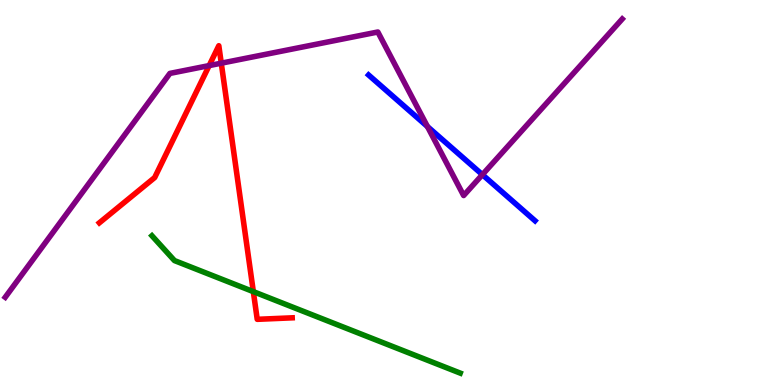[{'lines': ['blue', 'red'], 'intersections': []}, {'lines': ['green', 'red'], 'intersections': [{'x': 3.27, 'y': 2.43}]}, {'lines': ['purple', 'red'], 'intersections': [{'x': 2.7, 'y': 8.3}, {'x': 2.86, 'y': 8.36}]}, {'lines': ['blue', 'green'], 'intersections': []}, {'lines': ['blue', 'purple'], 'intersections': [{'x': 5.52, 'y': 6.71}, {'x': 6.22, 'y': 5.46}]}, {'lines': ['green', 'purple'], 'intersections': []}]